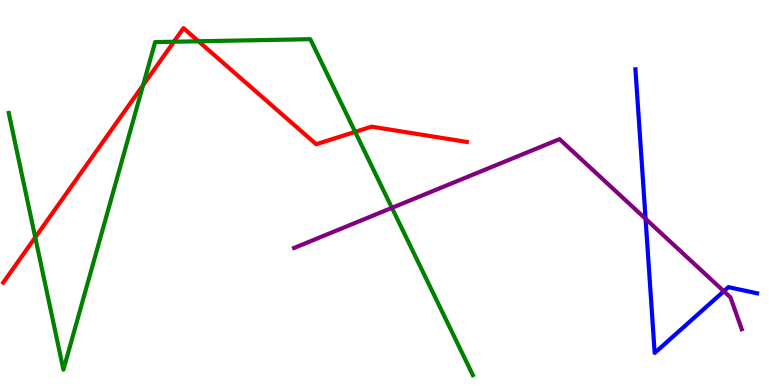[{'lines': ['blue', 'red'], 'intersections': []}, {'lines': ['green', 'red'], 'intersections': [{'x': 0.455, 'y': 3.83}, {'x': 1.85, 'y': 7.79}, {'x': 2.24, 'y': 8.92}, {'x': 2.56, 'y': 8.93}, {'x': 4.58, 'y': 6.57}]}, {'lines': ['purple', 'red'], 'intersections': []}, {'lines': ['blue', 'green'], 'intersections': []}, {'lines': ['blue', 'purple'], 'intersections': [{'x': 8.33, 'y': 4.32}, {'x': 9.34, 'y': 2.44}]}, {'lines': ['green', 'purple'], 'intersections': [{'x': 5.06, 'y': 4.6}]}]